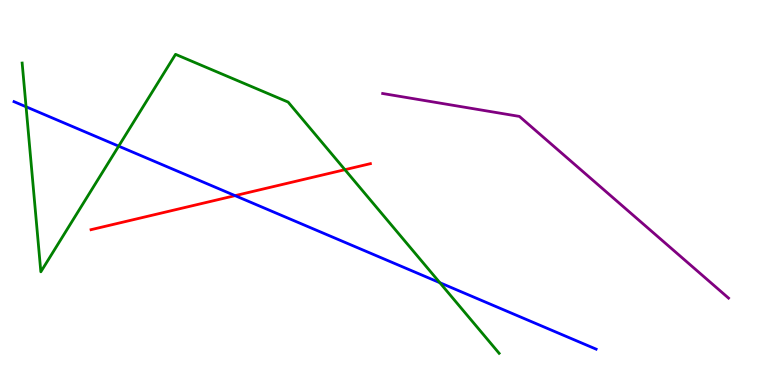[{'lines': ['blue', 'red'], 'intersections': [{'x': 3.03, 'y': 4.92}]}, {'lines': ['green', 'red'], 'intersections': [{'x': 4.45, 'y': 5.59}]}, {'lines': ['purple', 'red'], 'intersections': []}, {'lines': ['blue', 'green'], 'intersections': [{'x': 0.336, 'y': 7.23}, {'x': 1.53, 'y': 6.2}, {'x': 5.68, 'y': 2.66}]}, {'lines': ['blue', 'purple'], 'intersections': []}, {'lines': ['green', 'purple'], 'intersections': []}]